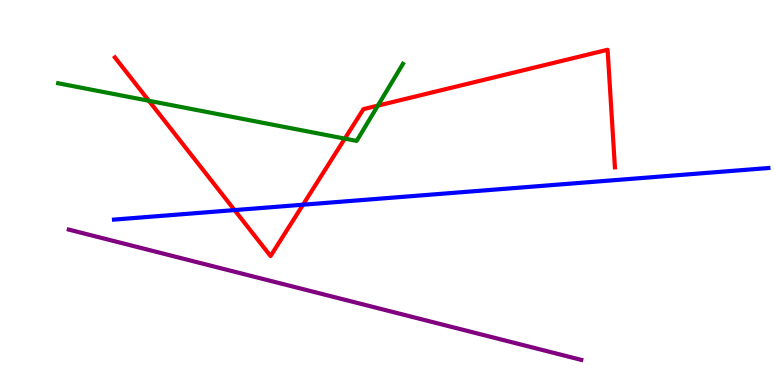[{'lines': ['blue', 'red'], 'intersections': [{'x': 3.03, 'y': 4.54}, {'x': 3.91, 'y': 4.68}]}, {'lines': ['green', 'red'], 'intersections': [{'x': 1.92, 'y': 7.38}, {'x': 4.45, 'y': 6.4}, {'x': 4.88, 'y': 7.26}]}, {'lines': ['purple', 'red'], 'intersections': []}, {'lines': ['blue', 'green'], 'intersections': []}, {'lines': ['blue', 'purple'], 'intersections': []}, {'lines': ['green', 'purple'], 'intersections': []}]